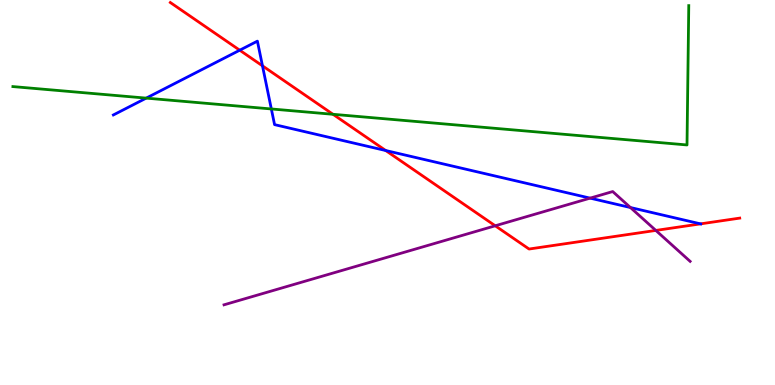[{'lines': ['blue', 'red'], 'intersections': [{'x': 3.09, 'y': 8.7}, {'x': 3.39, 'y': 8.29}, {'x': 4.98, 'y': 6.09}, {'x': 9.04, 'y': 4.19}]}, {'lines': ['green', 'red'], 'intersections': [{'x': 4.3, 'y': 7.03}]}, {'lines': ['purple', 'red'], 'intersections': [{'x': 6.39, 'y': 4.14}, {'x': 8.46, 'y': 4.01}]}, {'lines': ['blue', 'green'], 'intersections': [{'x': 1.89, 'y': 7.45}, {'x': 3.5, 'y': 7.17}]}, {'lines': ['blue', 'purple'], 'intersections': [{'x': 7.61, 'y': 4.85}, {'x': 8.13, 'y': 4.61}]}, {'lines': ['green', 'purple'], 'intersections': []}]